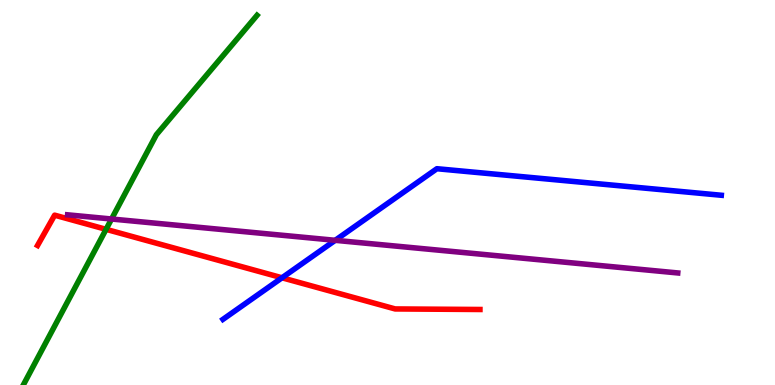[{'lines': ['blue', 'red'], 'intersections': [{'x': 3.64, 'y': 2.78}]}, {'lines': ['green', 'red'], 'intersections': [{'x': 1.37, 'y': 4.04}]}, {'lines': ['purple', 'red'], 'intersections': []}, {'lines': ['blue', 'green'], 'intersections': []}, {'lines': ['blue', 'purple'], 'intersections': [{'x': 4.33, 'y': 3.76}]}, {'lines': ['green', 'purple'], 'intersections': [{'x': 1.44, 'y': 4.31}]}]